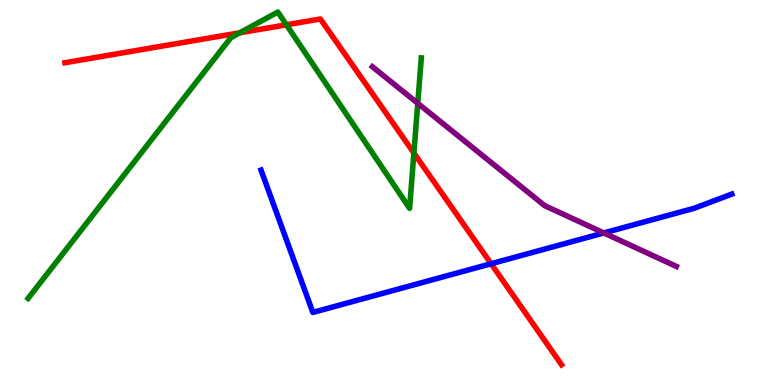[{'lines': ['blue', 'red'], 'intersections': [{'x': 6.34, 'y': 3.15}]}, {'lines': ['green', 'red'], 'intersections': [{'x': 3.09, 'y': 9.15}, {'x': 3.7, 'y': 9.36}, {'x': 5.34, 'y': 6.02}]}, {'lines': ['purple', 'red'], 'intersections': []}, {'lines': ['blue', 'green'], 'intersections': []}, {'lines': ['blue', 'purple'], 'intersections': [{'x': 7.79, 'y': 3.95}]}, {'lines': ['green', 'purple'], 'intersections': [{'x': 5.39, 'y': 7.32}]}]